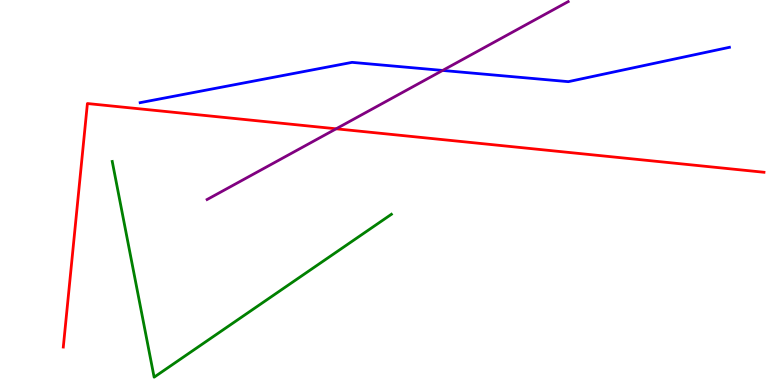[{'lines': ['blue', 'red'], 'intersections': []}, {'lines': ['green', 'red'], 'intersections': []}, {'lines': ['purple', 'red'], 'intersections': [{'x': 4.34, 'y': 6.65}]}, {'lines': ['blue', 'green'], 'intersections': []}, {'lines': ['blue', 'purple'], 'intersections': [{'x': 5.71, 'y': 8.17}]}, {'lines': ['green', 'purple'], 'intersections': []}]